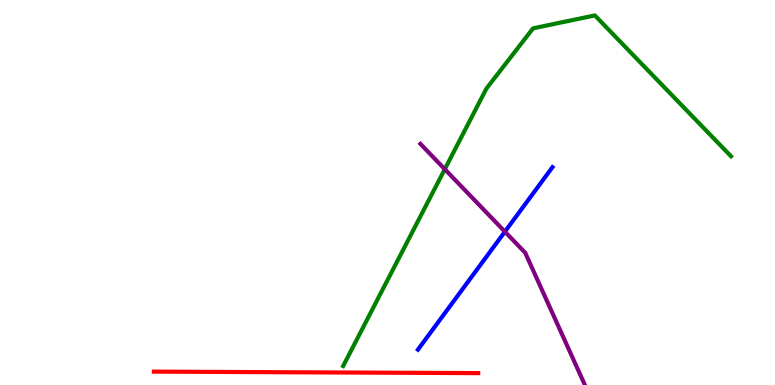[{'lines': ['blue', 'red'], 'intersections': []}, {'lines': ['green', 'red'], 'intersections': []}, {'lines': ['purple', 'red'], 'intersections': []}, {'lines': ['blue', 'green'], 'intersections': []}, {'lines': ['blue', 'purple'], 'intersections': [{'x': 6.52, 'y': 3.98}]}, {'lines': ['green', 'purple'], 'intersections': [{'x': 5.74, 'y': 5.61}]}]